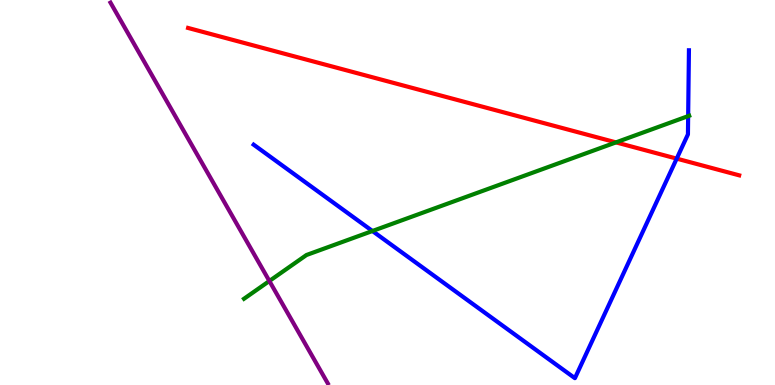[{'lines': ['blue', 'red'], 'intersections': [{'x': 8.73, 'y': 5.88}]}, {'lines': ['green', 'red'], 'intersections': [{'x': 7.95, 'y': 6.3}]}, {'lines': ['purple', 'red'], 'intersections': []}, {'lines': ['blue', 'green'], 'intersections': [{'x': 4.81, 'y': 4.0}, {'x': 8.88, 'y': 6.98}]}, {'lines': ['blue', 'purple'], 'intersections': []}, {'lines': ['green', 'purple'], 'intersections': [{'x': 3.48, 'y': 2.7}]}]